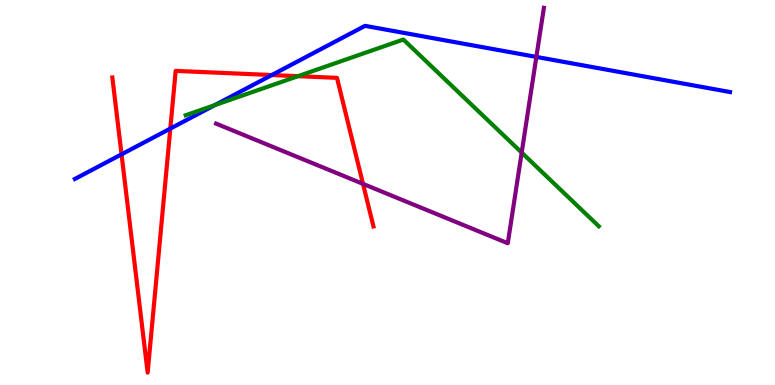[{'lines': ['blue', 'red'], 'intersections': [{'x': 1.57, 'y': 5.99}, {'x': 2.2, 'y': 6.66}, {'x': 3.51, 'y': 8.05}]}, {'lines': ['green', 'red'], 'intersections': [{'x': 3.85, 'y': 8.02}]}, {'lines': ['purple', 'red'], 'intersections': [{'x': 4.68, 'y': 5.22}]}, {'lines': ['blue', 'green'], 'intersections': [{'x': 2.77, 'y': 7.27}]}, {'lines': ['blue', 'purple'], 'intersections': [{'x': 6.92, 'y': 8.52}]}, {'lines': ['green', 'purple'], 'intersections': [{'x': 6.73, 'y': 6.04}]}]